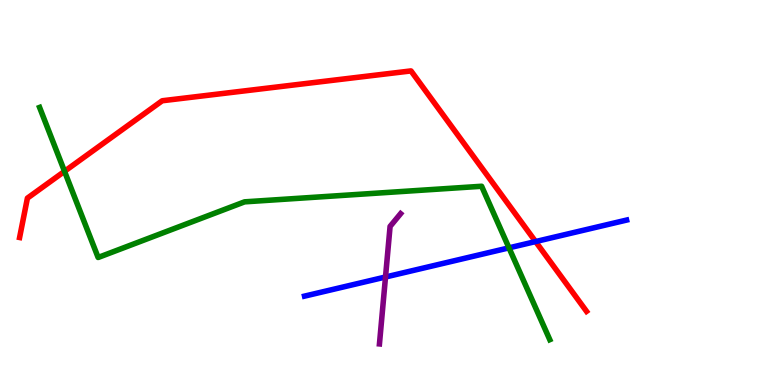[{'lines': ['blue', 'red'], 'intersections': [{'x': 6.91, 'y': 3.73}]}, {'lines': ['green', 'red'], 'intersections': [{'x': 0.833, 'y': 5.55}]}, {'lines': ['purple', 'red'], 'intersections': []}, {'lines': ['blue', 'green'], 'intersections': [{'x': 6.57, 'y': 3.56}]}, {'lines': ['blue', 'purple'], 'intersections': [{'x': 4.97, 'y': 2.81}]}, {'lines': ['green', 'purple'], 'intersections': []}]